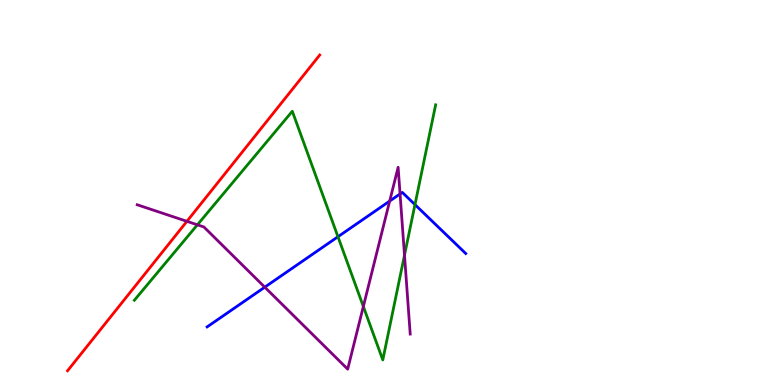[{'lines': ['blue', 'red'], 'intersections': []}, {'lines': ['green', 'red'], 'intersections': []}, {'lines': ['purple', 'red'], 'intersections': [{'x': 2.41, 'y': 4.25}]}, {'lines': ['blue', 'green'], 'intersections': [{'x': 4.36, 'y': 3.85}, {'x': 5.35, 'y': 4.69}]}, {'lines': ['blue', 'purple'], 'intersections': [{'x': 3.42, 'y': 2.54}, {'x': 5.03, 'y': 4.78}, {'x': 5.16, 'y': 4.96}]}, {'lines': ['green', 'purple'], 'intersections': [{'x': 2.55, 'y': 4.16}, {'x': 4.69, 'y': 2.04}, {'x': 5.22, 'y': 3.37}]}]